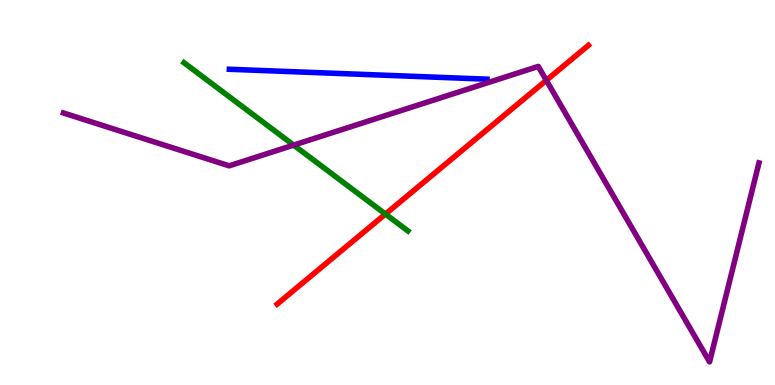[{'lines': ['blue', 'red'], 'intersections': []}, {'lines': ['green', 'red'], 'intersections': [{'x': 4.97, 'y': 4.44}]}, {'lines': ['purple', 'red'], 'intersections': [{'x': 7.05, 'y': 7.91}]}, {'lines': ['blue', 'green'], 'intersections': []}, {'lines': ['blue', 'purple'], 'intersections': []}, {'lines': ['green', 'purple'], 'intersections': [{'x': 3.79, 'y': 6.23}]}]